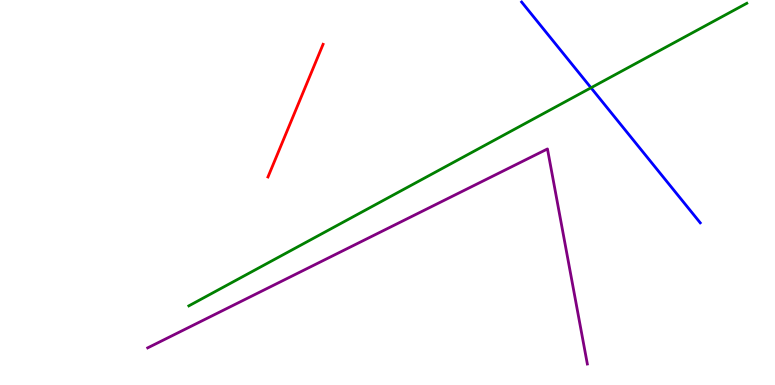[{'lines': ['blue', 'red'], 'intersections': []}, {'lines': ['green', 'red'], 'intersections': []}, {'lines': ['purple', 'red'], 'intersections': []}, {'lines': ['blue', 'green'], 'intersections': [{'x': 7.63, 'y': 7.72}]}, {'lines': ['blue', 'purple'], 'intersections': []}, {'lines': ['green', 'purple'], 'intersections': []}]